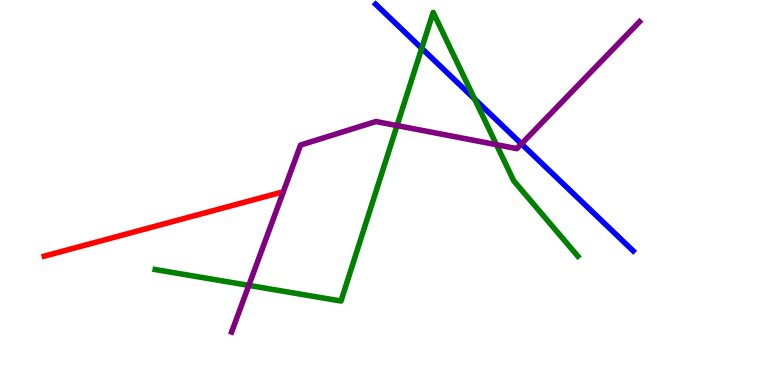[{'lines': ['blue', 'red'], 'intersections': []}, {'lines': ['green', 'red'], 'intersections': []}, {'lines': ['purple', 'red'], 'intersections': []}, {'lines': ['blue', 'green'], 'intersections': [{'x': 5.44, 'y': 8.74}, {'x': 6.12, 'y': 7.43}]}, {'lines': ['blue', 'purple'], 'intersections': [{'x': 6.73, 'y': 6.26}]}, {'lines': ['green', 'purple'], 'intersections': [{'x': 3.21, 'y': 2.59}, {'x': 5.12, 'y': 6.74}, {'x': 6.41, 'y': 6.24}]}]